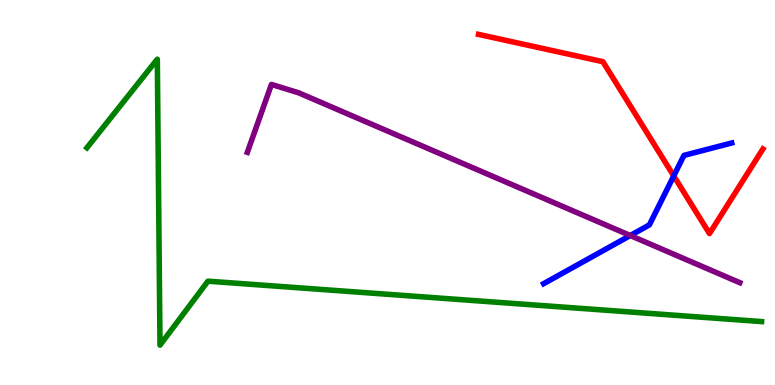[{'lines': ['blue', 'red'], 'intersections': [{'x': 8.69, 'y': 5.43}]}, {'lines': ['green', 'red'], 'intersections': []}, {'lines': ['purple', 'red'], 'intersections': []}, {'lines': ['blue', 'green'], 'intersections': []}, {'lines': ['blue', 'purple'], 'intersections': [{'x': 8.13, 'y': 3.88}]}, {'lines': ['green', 'purple'], 'intersections': []}]